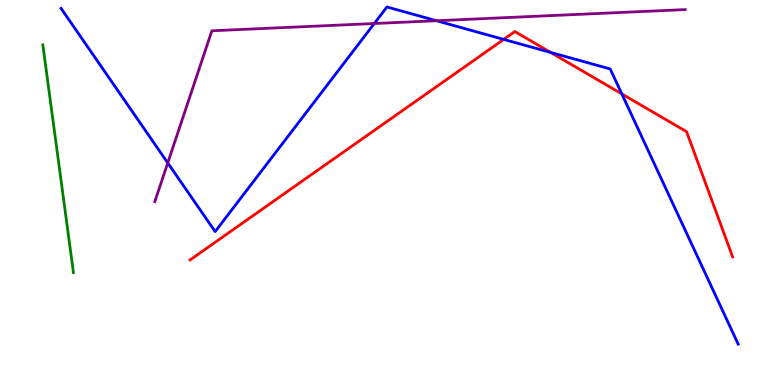[{'lines': ['blue', 'red'], 'intersections': [{'x': 6.5, 'y': 8.98}, {'x': 7.11, 'y': 8.64}, {'x': 8.02, 'y': 7.56}]}, {'lines': ['green', 'red'], 'intersections': []}, {'lines': ['purple', 'red'], 'intersections': []}, {'lines': ['blue', 'green'], 'intersections': []}, {'lines': ['blue', 'purple'], 'intersections': [{'x': 2.16, 'y': 5.77}, {'x': 4.83, 'y': 9.39}, {'x': 5.63, 'y': 9.46}]}, {'lines': ['green', 'purple'], 'intersections': []}]